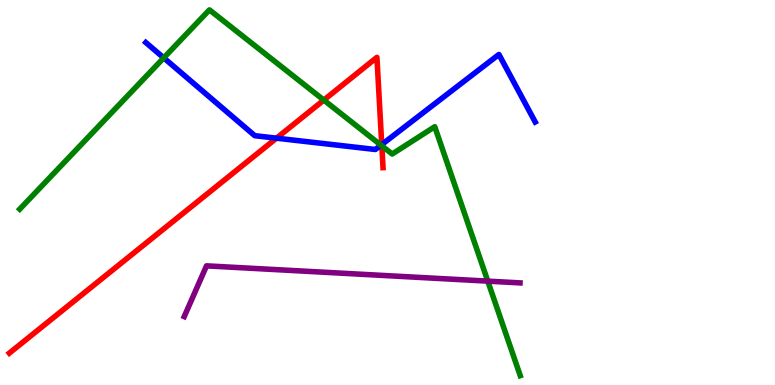[{'lines': ['blue', 'red'], 'intersections': [{'x': 3.57, 'y': 6.41}, {'x': 4.93, 'y': 6.25}]}, {'lines': ['green', 'red'], 'intersections': [{'x': 4.18, 'y': 7.4}, {'x': 4.93, 'y': 6.21}]}, {'lines': ['purple', 'red'], 'intersections': []}, {'lines': ['blue', 'green'], 'intersections': [{'x': 2.11, 'y': 8.5}, {'x': 4.92, 'y': 6.23}]}, {'lines': ['blue', 'purple'], 'intersections': []}, {'lines': ['green', 'purple'], 'intersections': [{'x': 6.29, 'y': 2.7}]}]